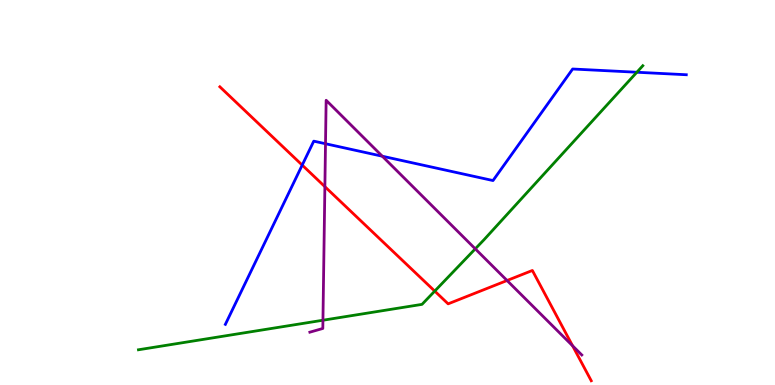[{'lines': ['blue', 'red'], 'intersections': [{'x': 3.9, 'y': 5.71}]}, {'lines': ['green', 'red'], 'intersections': [{'x': 5.61, 'y': 2.44}]}, {'lines': ['purple', 'red'], 'intersections': [{'x': 4.19, 'y': 5.15}, {'x': 6.54, 'y': 2.71}, {'x': 7.39, 'y': 1.02}]}, {'lines': ['blue', 'green'], 'intersections': [{'x': 8.22, 'y': 8.12}]}, {'lines': ['blue', 'purple'], 'intersections': [{'x': 4.2, 'y': 6.27}, {'x': 4.93, 'y': 5.94}]}, {'lines': ['green', 'purple'], 'intersections': [{'x': 4.17, 'y': 1.68}, {'x': 6.13, 'y': 3.54}]}]